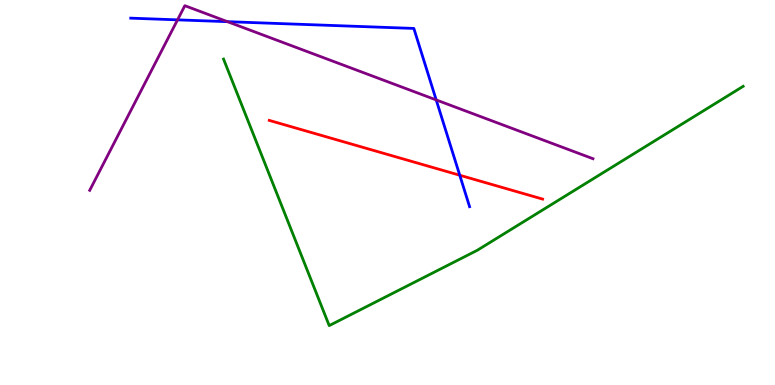[{'lines': ['blue', 'red'], 'intersections': [{'x': 5.93, 'y': 5.45}]}, {'lines': ['green', 'red'], 'intersections': []}, {'lines': ['purple', 'red'], 'intersections': []}, {'lines': ['blue', 'green'], 'intersections': []}, {'lines': ['blue', 'purple'], 'intersections': [{'x': 2.29, 'y': 9.48}, {'x': 2.93, 'y': 9.44}, {'x': 5.63, 'y': 7.4}]}, {'lines': ['green', 'purple'], 'intersections': []}]